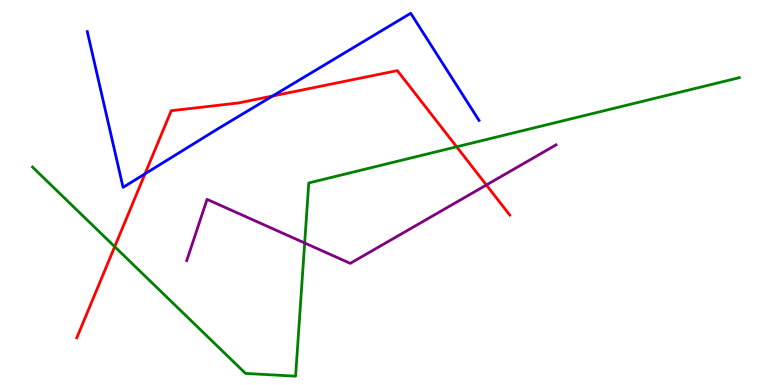[{'lines': ['blue', 'red'], 'intersections': [{'x': 1.87, 'y': 5.48}, {'x': 3.52, 'y': 7.51}]}, {'lines': ['green', 'red'], 'intersections': [{'x': 1.48, 'y': 3.59}, {'x': 5.89, 'y': 6.19}]}, {'lines': ['purple', 'red'], 'intersections': [{'x': 6.28, 'y': 5.2}]}, {'lines': ['blue', 'green'], 'intersections': []}, {'lines': ['blue', 'purple'], 'intersections': []}, {'lines': ['green', 'purple'], 'intersections': [{'x': 3.93, 'y': 3.69}]}]